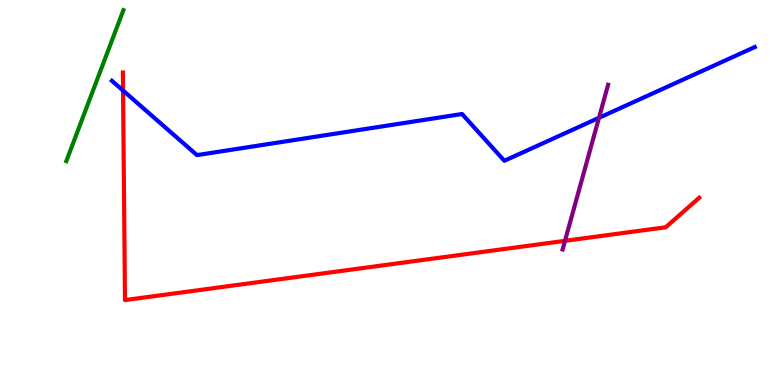[{'lines': ['blue', 'red'], 'intersections': [{'x': 1.59, 'y': 7.65}]}, {'lines': ['green', 'red'], 'intersections': []}, {'lines': ['purple', 'red'], 'intersections': [{'x': 7.29, 'y': 3.74}]}, {'lines': ['blue', 'green'], 'intersections': []}, {'lines': ['blue', 'purple'], 'intersections': [{'x': 7.73, 'y': 6.94}]}, {'lines': ['green', 'purple'], 'intersections': []}]